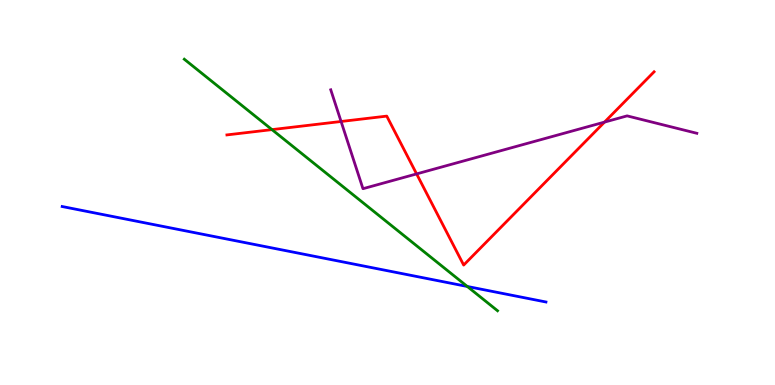[{'lines': ['blue', 'red'], 'intersections': []}, {'lines': ['green', 'red'], 'intersections': [{'x': 3.51, 'y': 6.63}]}, {'lines': ['purple', 'red'], 'intersections': [{'x': 4.4, 'y': 6.84}, {'x': 5.38, 'y': 5.48}, {'x': 7.8, 'y': 6.83}]}, {'lines': ['blue', 'green'], 'intersections': [{'x': 6.03, 'y': 2.56}]}, {'lines': ['blue', 'purple'], 'intersections': []}, {'lines': ['green', 'purple'], 'intersections': []}]